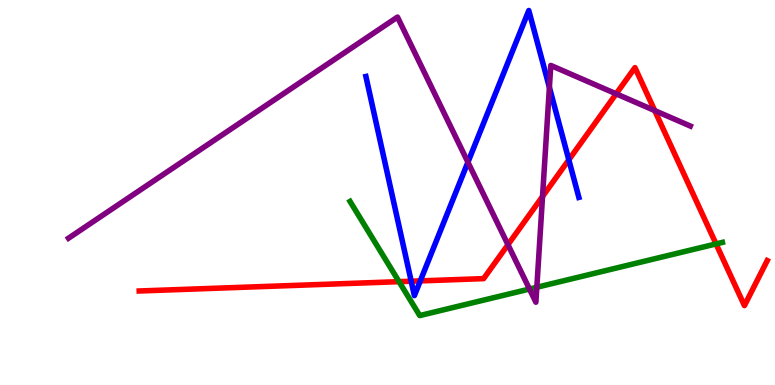[{'lines': ['blue', 'red'], 'intersections': [{'x': 5.31, 'y': 2.7}, {'x': 5.42, 'y': 2.7}, {'x': 7.34, 'y': 5.85}]}, {'lines': ['green', 'red'], 'intersections': [{'x': 5.15, 'y': 2.68}, {'x': 9.24, 'y': 3.66}]}, {'lines': ['purple', 'red'], 'intersections': [{'x': 6.55, 'y': 3.64}, {'x': 7.0, 'y': 4.9}, {'x': 7.95, 'y': 7.56}, {'x': 8.45, 'y': 7.13}]}, {'lines': ['blue', 'green'], 'intersections': []}, {'lines': ['blue', 'purple'], 'intersections': [{'x': 6.04, 'y': 5.79}, {'x': 7.09, 'y': 7.73}]}, {'lines': ['green', 'purple'], 'intersections': [{'x': 6.83, 'y': 2.49}, {'x': 6.93, 'y': 2.54}]}]